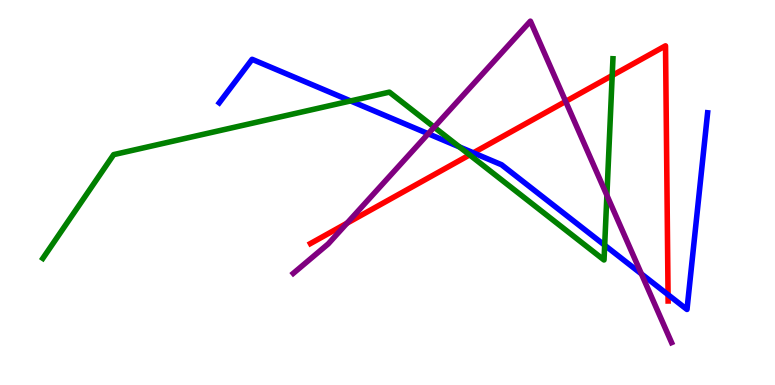[{'lines': ['blue', 'red'], 'intersections': [{'x': 6.11, 'y': 6.03}, {'x': 8.62, 'y': 2.35}]}, {'lines': ['green', 'red'], 'intersections': [{'x': 6.06, 'y': 5.98}, {'x': 7.9, 'y': 8.04}]}, {'lines': ['purple', 'red'], 'intersections': [{'x': 4.48, 'y': 4.2}, {'x': 7.3, 'y': 7.37}]}, {'lines': ['blue', 'green'], 'intersections': [{'x': 4.52, 'y': 7.38}, {'x': 5.93, 'y': 6.18}, {'x': 7.8, 'y': 3.63}]}, {'lines': ['blue', 'purple'], 'intersections': [{'x': 5.53, 'y': 6.53}, {'x': 8.28, 'y': 2.89}]}, {'lines': ['green', 'purple'], 'intersections': [{'x': 5.6, 'y': 6.7}, {'x': 7.83, 'y': 4.93}]}]